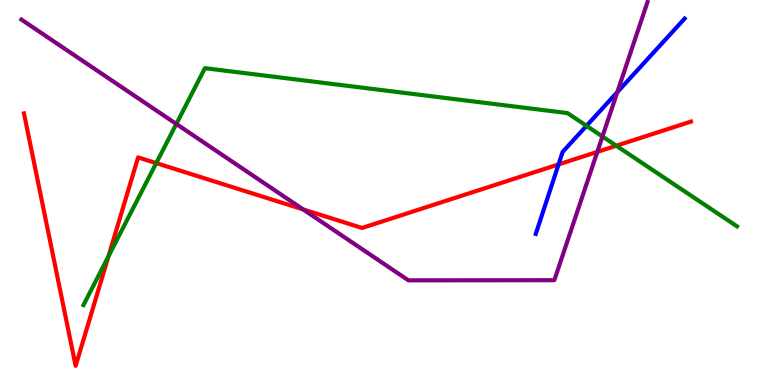[{'lines': ['blue', 'red'], 'intersections': [{'x': 7.21, 'y': 5.73}]}, {'lines': ['green', 'red'], 'intersections': [{'x': 1.4, 'y': 3.34}, {'x': 2.02, 'y': 5.76}, {'x': 7.95, 'y': 6.21}]}, {'lines': ['purple', 'red'], 'intersections': [{'x': 3.91, 'y': 4.56}, {'x': 7.71, 'y': 6.05}]}, {'lines': ['blue', 'green'], 'intersections': [{'x': 7.57, 'y': 6.73}]}, {'lines': ['blue', 'purple'], 'intersections': [{'x': 7.97, 'y': 7.61}]}, {'lines': ['green', 'purple'], 'intersections': [{'x': 2.28, 'y': 6.78}, {'x': 7.77, 'y': 6.45}]}]